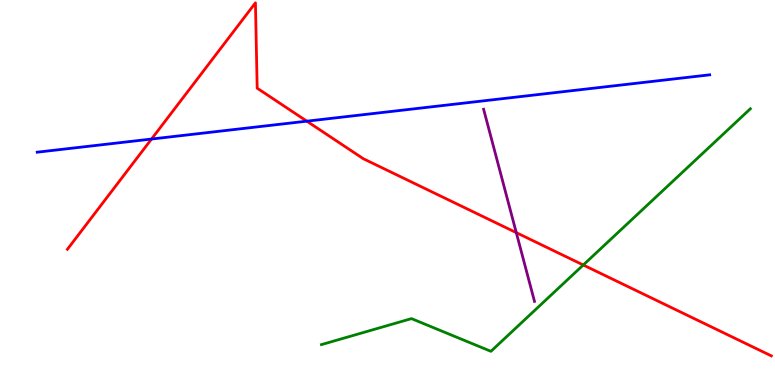[{'lines': ['blue', 'red'], 'intersections': [{'x': 1.96, 'y': 6.39}, {'x': 3.96, 'y': 6.85}]}, {'lines': ['green', 'red'], 'intersections': [{'x': 7.53, 'y': 3.12}]}, {'lines': ['purple', 'red'], 'intersections': [{'x': 6.66, 'y': 3.96}]}, {'lines': ['blue', 'green'], 'intersections': []}, {'lines': ['blue', 'purple'], 'intersections': []}, {'lines': ['green', 'purple'], 'intersections': []}]